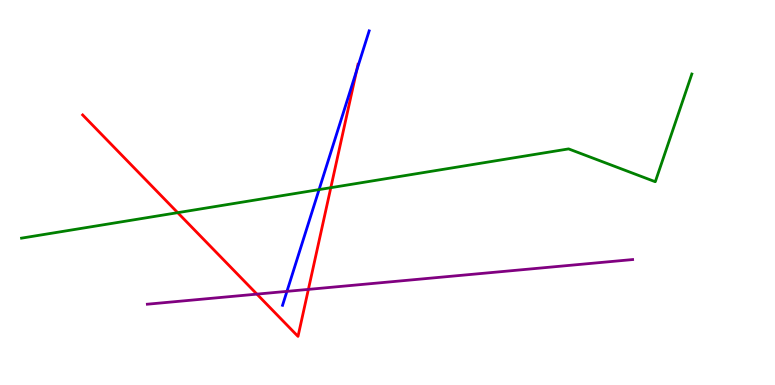[{'lines': ['blue', 'red'], 'intersections': [{'x': 4.6, 'y': 8.17}]}, {'lines': ['green', 'red'], 'intersections': [{'x': 2.29, 'y': 4.48}, {'x': 4.27, 'y': 5.12}]}, {'lines': ['purple', 'red'], 'intersections': [{'x': 3.31, 'y': 2.36}, {'x': 3.98, 'y': 2.48}]}, {'lines': ['blue', 'green'], 'intersections': [{'x': 4.12, 'y': 5.08}]}, {'lines': ['blue', 'purple'], 'intersections': [{'x': 3.7, 'y': 2.43}]}, {'lines': ['green', 'purple'], 'intersections': []}]